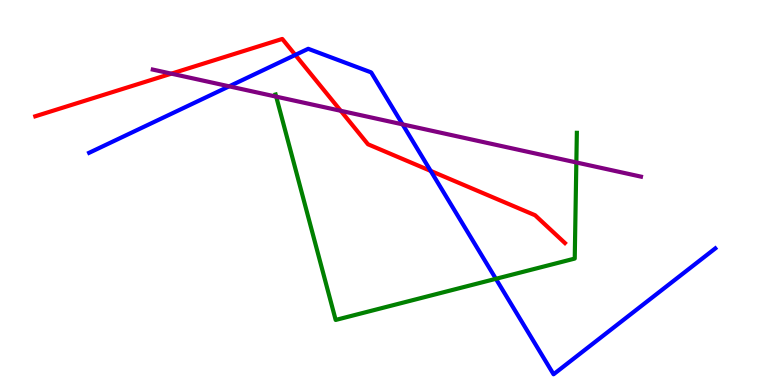[{'lines': ['blue', 'red'], 'intersections': [{'x': 3.81, 'y': 8.57}, {'x': 5.56, 'y': 5.56}]}, {'lines': ['green', 'red'], 'intersections': []}, {'lines': ['purple', 'red'], 'intersections': [{'x': 2.21, 'y': 8.09}, {'x': 4.4, 'y': 7.12}]}, {'lines': ['blue', 'green'], 'intersections': [{'x': 6.4, 'y': 2.76}]}, {'lines': ['blue', 'purple'], 'intersections': [{'x': 2.96, 'y': 7.76}, {'x': 5.19, 'y': 6.77}]}, {'lines': ['green', 'purple'], 'intersections': [{'x': 3.56, 'y': 7.49}, {'x': 7.44, 'y': 5.78}]}]